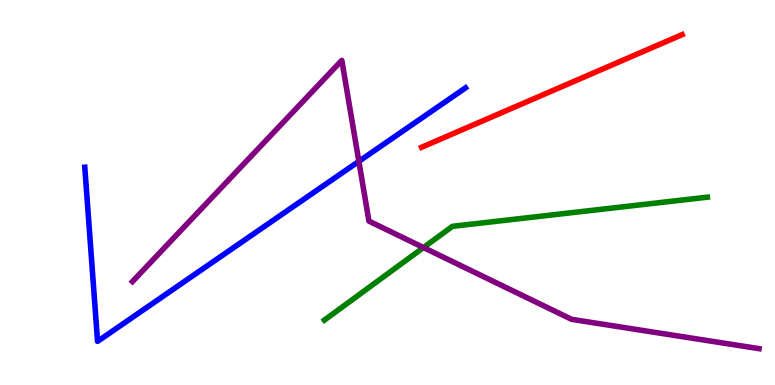[{'lines': ['blue', 'red'], 'intersections': []}, {'lines': ['green', 'red'], 'intersections': []}, {'lines': ['purple', 'red'], 'intersections': []}, {'lines': ['blue', 'green'], 'intersections': []}, {'lines': ['blue', 'purple'], 'intersections': [{'x': 4.63, 'y': 5.81}]}, {'lines': ['green', 'purple'], 'intersections': [{'x': 5.46, 'y': 3.57}]}]